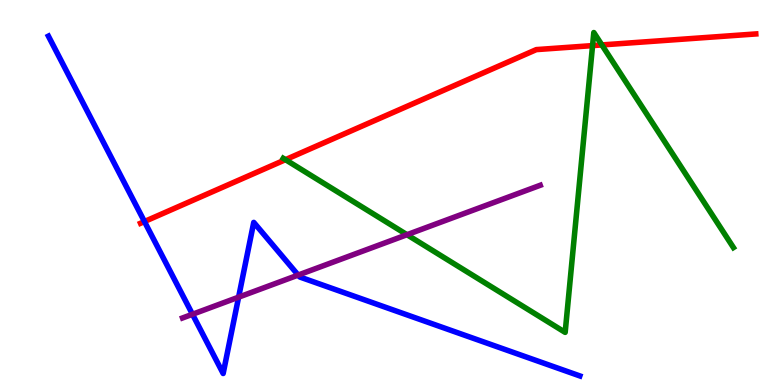[{'lines': ['blue', 'red'], 'intersections': [{'x': 1.86, 'y': 4.25}]}, {'lines': ['green', 'red'], 'intersections': [{'x': 3.68, 'y': 5.85}, {'x': 7.65, 'y': 8.82}, {'x': 7.77, 'y': 8.83}]}, {'lines': ['purple', 'red'], 'intersections': []}, {'lines': ['blue', 'green'], 'intersections': []}, {'lines': ['blue', 'purple'], 'intersections': [{'x': 2.48, 'y': 1.84}, {'x': 3.08, 'y': 2.28}, {'x': 3.85, 'y': 2.86}]}, {'lines': ['green', 'purple'], 'intersections': [{'x': 5.25, 'y': 3.9}]}]